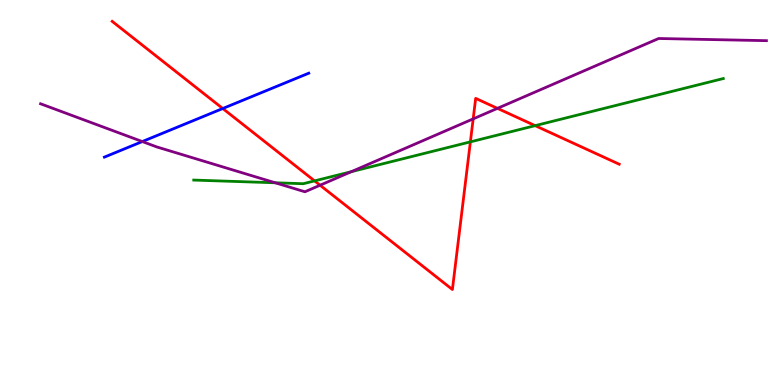[{'lines': ['blue', 'red'], 'intersections': [{'x': 2.87, 'y': 7.18}]}, {'lines': ['green', 'red'], 'intersections': [{'x': 4.06, 'y': 5.3}, {'x': 6.07, 'y': 6.32}, {'x': 6.91, 'y': 6.74}]}, {'lines': ['purple', 'red'], 'intersections': [{'x': 4.13, 'y': 5.19}, {'x': 6.11, 'y': 6.91}, {'x': 6.42, 'y': 7.19}]}, {'lines': ['blue', 'green'], 'intersections': []}, {'lines': ['blue', 'purple'], 'intersections': [{'x': 1.84, 'y': 6.32}]}, {'lines': ['green', 'purple'], 'intersections': [{'x': 3.55, 'y': 5.25}, {'x': 4.53, 'y': 5.54}]}]